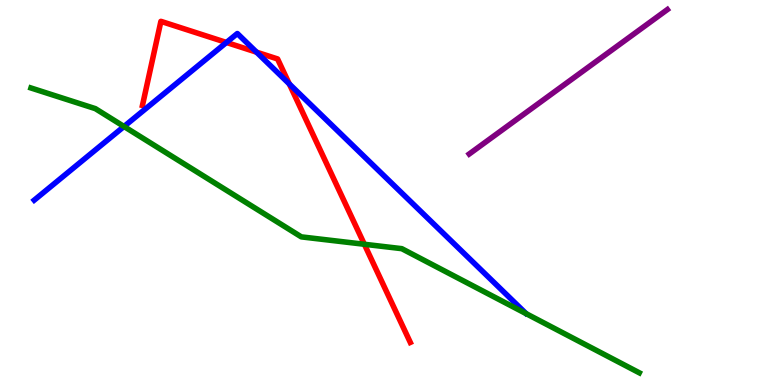[{'lines': ['blue', 'red'], 'intersections': [{'x': 2.92, 'y': 8.9}, {'x': 3.31, 'y': 8.64}, {'x': 3.73, 'y': 7.82}]}, {'lines': ['green', 'red'], 'intersections': [{'x': 4.7, 'y': 3.66}]}, {'lines': ['purple', 'red'], 'intersections': []}, {'lines': ['blue', 'green'], 'intersections': [{'x': 1.6, 'y': 6.71}]}, {'lines': ['blue', 'purple'], 'intersections': []}, {'lines': ['green', 'purple'], 'intersections': []}]